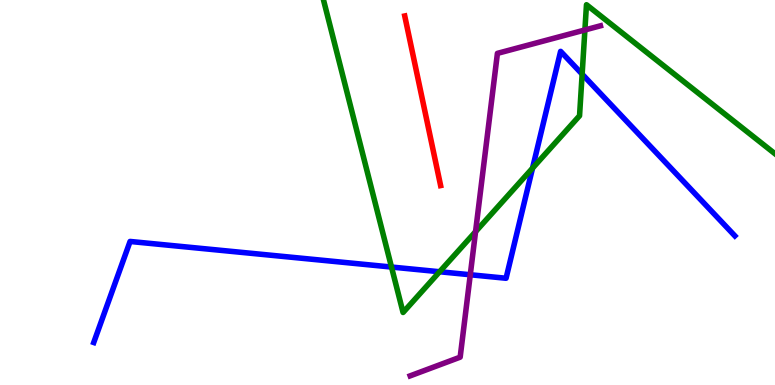[{'lines': ['blue', 'red'], 'intersections': []}, {'lines': ['green', 'red'], 'intersections': []}, {'lines': ['purple', 'red'], 'intersections': []}, {'lines': ['blue', 'green'], 'intersections': [{'x': 5.05, 'y': 3.06}, {'x': 5.67, 'y': 2.94}, {'x': 6.87, 'y': 5.63}, {'x': 7.51, 'y': 8.07}]}, {'lines': ['blue', 'purple'], 'intersections': [{'x': 6.07, 'y': 2.86}]}, {'lines': ['green', 'purple'], 'intersections': [{'x': 6.14, 'y': 3.98}, {'x': 7.55, 'y': 9.22}]}]